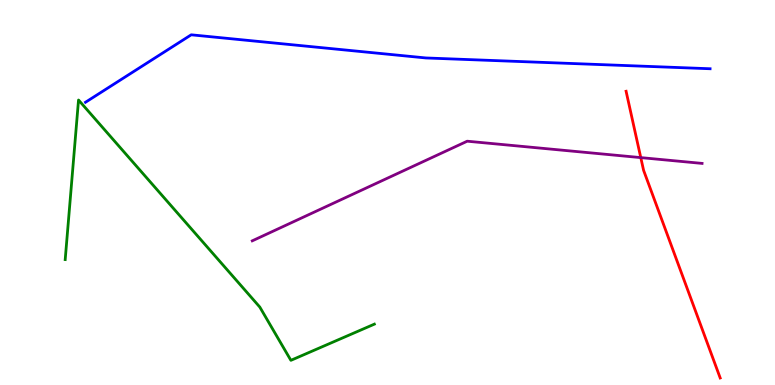[{'lines': ['blue', 'red'], 'intersections': []}, {'lines': ['green', 'red'], 'intersections': []}, {'lines': ['purple', 'red'], 'intersections': [{'x': 8.27, 'y': 5.91}]}, {'lines': ['blue', 'green'], 'intersections': []}, {'lines': ['blue', 'purple'], 'intersections': []}, {'lines': ['green', 'purple'], 'intersections': []}]